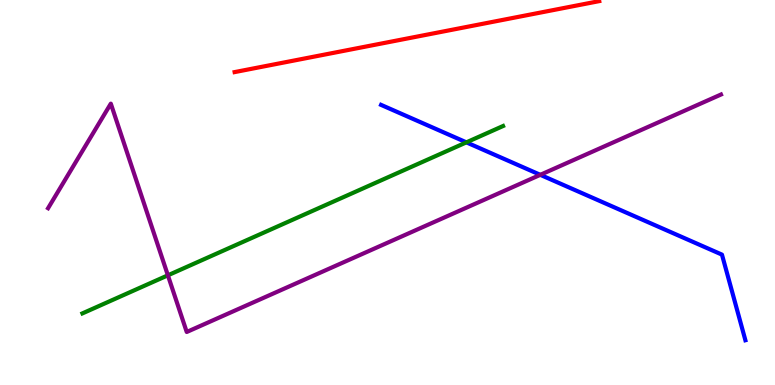[{'lines': ['blue', 'red'], 'intersections': []}, {'lines': ['green', 'red'], 'intersections': []}, {'lines': ['purple', 'red'], 'intersections': []}, {'lines': ['blue', 'green'], 'intersections': [{'x': 6.02, 'y': 6.3}]}, {'lines': ['blue', 'purple'], 'intersections': [{'x': 6.97, 'y': 5.46}]}, {'lines': ['green', 'purple'], 'intersections': [{'x': 2.17, 'y': 2.85}]}]